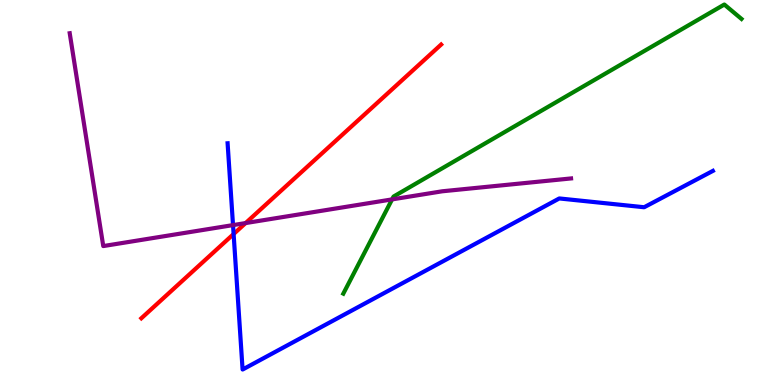[{'lines': ['blue', 'red'], 'intersections': [{'x': 3.01, 'y': 3.92}]}, {'lines': ['green', 'red'], 'intersections': []}, {'lines': ['purple', 'red'], 'intersections': [{'x': 3.17, 'y': 4.21}]}, {'lines': ['blue', 'green'], 'intersections': []}, {'lines': ['blue', 'purple'], 'intersections': [{'x': 3.01, 'y': 4.15}]}, {'lines': ['green', 'purple'], 'intersections': [{'x': 5.06, 'y': 4.82}]}]